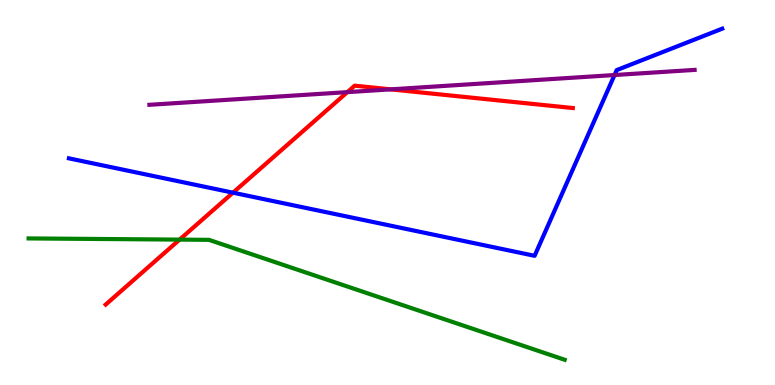[{'lines': ['blue', 'red'], 'intersections': [{'x': 3.01, 'y': 5.0}]}, {'lines': ['green', 'red'], 'intersections': [{'x': 2.32, 'y': 3.78}]}, {'lines': ['purple', 'red'], 'intersections': [{'x': 4.48, 'y': 7.61}, {'x': 5.04, 'y': 7.68}]}, {'lines': ['blue', 'green'], 'intersections': []}, {'lines': ['blue', 'purple'], 'intersections': [{'x': 7.93, 'y': 8.05}]}, {'lines': ['green', 'purple'], 'intersections': []}]